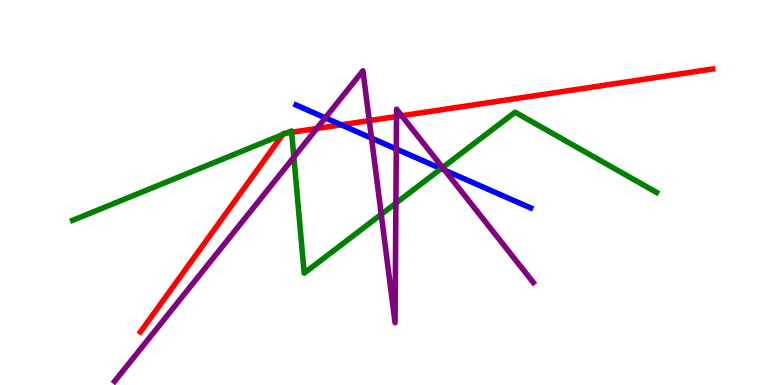[{'lines': ['blue', 'red'], 'intersections': [{'x': 4.4, 'y': 6.76}]}, {'lines': ['green', 'red'], 'intersections': [{'x': 3.65, 'y': 6.51}, {'x': 3.7, 'y': 6.54}, {'x': 3.76, 'y': 6.56}]}, {'lines': ['purple', 'red'], 'intersections': [{'x': 4.09, 'y': 6.66}, {'x': 4.76, 'y': 6.87}, {'x': 5.12, 'y': 6.97}, {'x': 5.18, 'y': 6.99}]}, {'lines': ['blue', 'green'], 'intersections': [{'x': 5.69, 'y': 5.62}]}, {'lines': ['blue', 'purple'], 'intersections': [{'x': 4.2, 'y': 6.94}, {'x': 4.79, 'y': 6.41}, {'x': 5.11, 'y': 6.13}, {'x': 5.74, 'y': 5.58}]}, {'lines': ['green', 'purple'], 'intersections': [{'x': 3.79, 'y': 5.92}, {'x': 4.92, 'y': 4.43}, {'x': 5.11, 'y': 4.72}, {'x': 5.71, 'y': 5.65}]}]